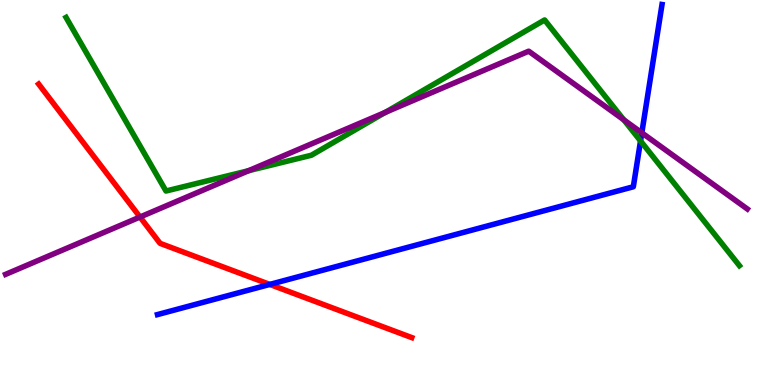[{'lines': ['blue', 'red'], 'intersections': [{'x': 3.48, 'y': 2.61}]}, {'lines': ['green', 'red'], 'intersections': []}, {'lines': ['purple', 'red'], 'intersections': [{'x': 1.81, 'y': 4.36}]}, {'lines': ['blue', 'green'], 'intersections': [{'x': 8.27, 'y': 6.34}]}, {'lines': ['blue', 'purple'], 'intersections': [{'x': 8.28, 'y': 6.55}]}, {'lines': ['green', 'purple'], 'intersections': [{'x': 3.21, 'y': 5.57}, {'x': 4.97, 'y': 7.08}, {'x': 8.05, 'y': 6.89}]}]